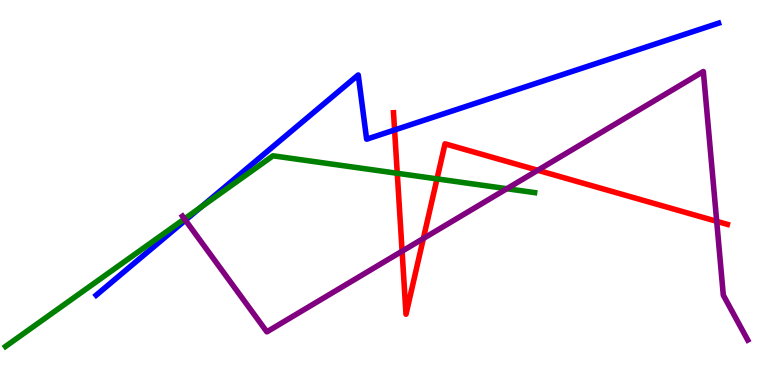[{'lines': ['blue', 'red'], 'intersections': [{'x': 5.09, 'y': 6.62}]}, {'lines': ['green', 'red'], 'intersections': [{'x': 5.13, 'y': 5.5}, {'x': 5.64, 'y': 5.35}]}, {'lines': ['purple', 'red'], 'intersections': [{'x': 5.19, 'y': 3.48}, {'x': 5.46, 'y': 3.81}, {'x': 6.94, 'y': 5.58}, {'x': 9.25, 'y': 4.25}]}, {'lines': ['blue', 'green'], 'intersections': [{'x': 2.59, 'y': 4.62}]}, {'lines': ['blue', 'purple'], 'intersections': [{'x': 2.39, 'y': 4.28}]}, {'lines': ['green', 'purple'], 'intersections': [{'x': 2.38, 'y': 4.31}, {'x': 6.54, 'y': 5.1}]}]